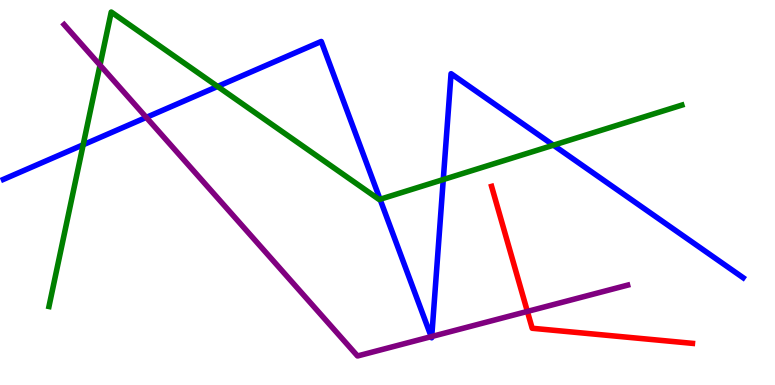[{'lines': ['blue', 'red'], 'intersections': []}, {'lines': ['green', 'red'], 'intersections': []}, {'lines': ['purple', 'red'], 'intersections': [{'x': 6.8, 'y': 1.91}]}, {'lines': ['blue', 'green'], 'intersections': [{'x': 1.07, 'y': 6.24}, {'x': 2.81, 'y': 7.75}, {'x': 4.9, 'y': 4.82}, {'x': 5.72, 'y': 5.34}, {'x': 7.14, 'y': 6.23}]}, {'lines': ['blue', 'purple'], 'intersections': [{'x': 1.89, 'y': 6.95}, {'x': 5.56, 'y': 1.26}, {'x': 5.57, 'y': 1.26}]}, {'lines': ['green', 'purple'], 'intersections': [{'x': 1.29, 'y': 8.31}]}]